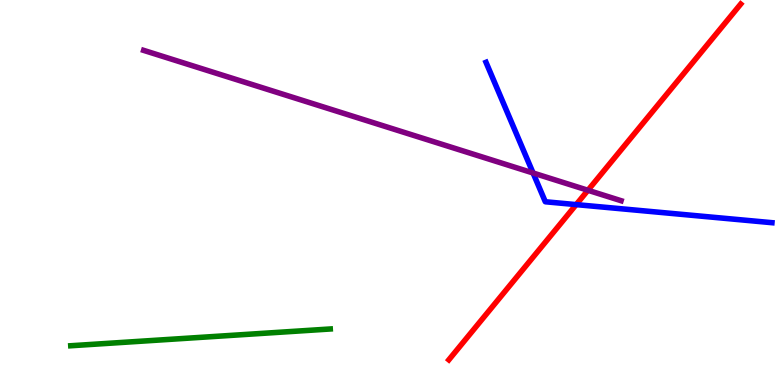[{'lines': ['blue', 'red'], 'intersections': [{'x': 7.43, 'y': 4.69}]}, {'lines': ['green', 'red'], 'intersections': []}, {'lines': ['purple', 'red'], 'intersections': [{'x': 7.59, 'y': 5.06}]}, {'lines': ['blue', 'green'], 'intersections': []}, {'lines': ['blue', 'purple'], 'intersections': [{'x': 6.88, 'y': 5.51}]}, {'lines': ['green', 'purple'], 'intersections': []}]